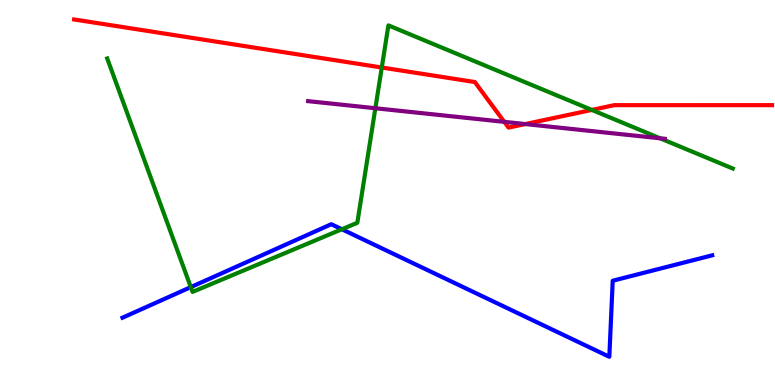[{'lines': ['blue', 'red'], 'intersections': []}, {'lines': ['green', 'red'], 'intersections': [{'x': 4.93, 'y': 8.25}, {'x': 7.64, 'y': 7.14}]}, {'lines': ['purple', 'red'], 'intersections': [{'x': 6.51, 'y': 6.84}, {'x': 6.78, 'y': 6.78}]}, {'lines': ['blue', 'green'], 'intersections': [{'x': 2.46, 'y': 2.54}, {'x': 4.41, 'y': 4.05}]}, {'lines': ['blue', 'purple'], 'intersections': []}, {'lines': ['green', 'purple'], 'intersections': [{'x': 4.84, 'y': 7.19}, {'x': 8.52, 'y': 6.41}]}]